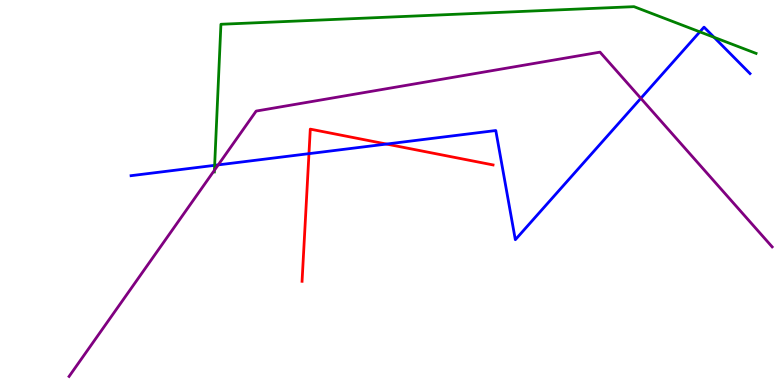[{'lines': ['blue', 'red'], 'intersections': [{'x': 3.99, 'y': 6.01}, {'x': 4.99, 'y': 6.26}]}, {'lines': ['green', 'red'], 'intersections': []}, {'lines': ['purple', 'red'], 'intersections': []}, {'lines': ['blue', 'green'], 'intersections': [{'x': 2.77, 'y': 5.71}, {'x': 9.03, 'y': 9.17}, {'x': 9.21, 'y': 9.03}]}, {'lines': ['blue', 'purple'], 'intersections': [{'x': 2.82, 'y': 5.72}, {'x': 8.27, 'y': 7.45}]}, {'lines': ['green', 'purple'], 'intersections': [{'x': 2.77, 'y': 5.58}]}]